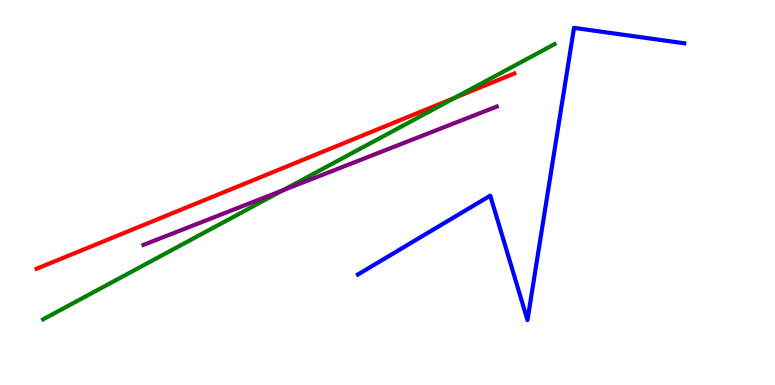[{'lines': ['blue', 'red'], 'intersections': []}, {'lines': ['green', 'red'], 'intersections': [{'x': 5.87, 'y': 7.46}]}, {'lines': ['purple', 'red'], 'intersections': []}, {'lines': ['blue', 'green'], 'intersections': []}, {'lines': ['blue', 'purple'], 'intersections': []}, {'lines': ['green', 'purple'], 'intersections': [{'x': 3.65, 'y': 5.06}]}]